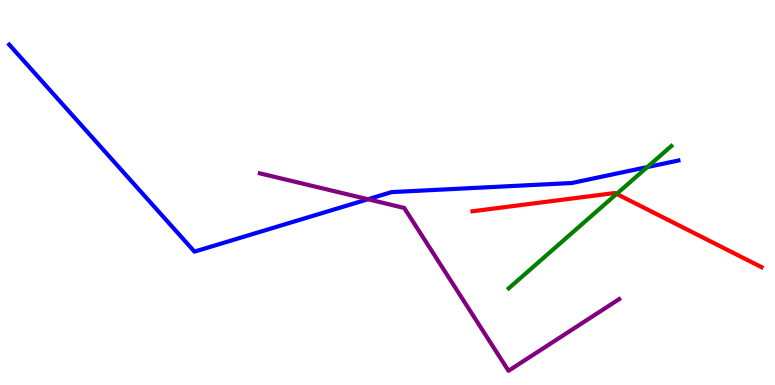[{'lines': ['blue', 'red'], 'intersections': []}, {'lines': ['green', 'red'], 'intersections': [{'x': 7.96, 'y': 4.96}]}, {'lines': ['purple', 'red'], 'intersections': []}, {'lines': ['blue', 'green'], 'intersections': [{'x': 8.35, 'y': 5.66}]}, {'lines': ['blue', 'purple'], 'intersections': [{'x': 4.75, 'y': 4.82}]}, {'lines': ['green', 'purple'], 'intersections': []}]